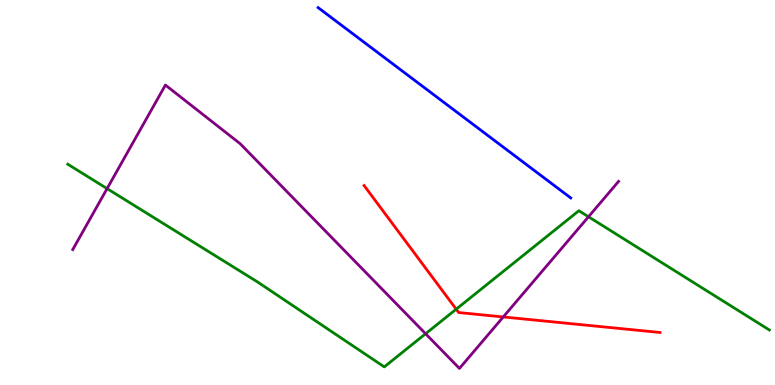[{'lines': ['blue', 'red'], 'intersections': []}, {'lines': ['green', 'red'], 'intersections': [{'x': 5.89, 'y': 1.97}]}, {'lines': ['purple', 'red'], 'intersections': [{'x': 6.49, 'y': 1.77}]}, {'lines': ['blue', 'green'], 'intersections': []}, {'lines': ['blue', 'purple'], 'intersections': []}, {'lines': ['green', 'purple'], 'intersections': [{'x': 1.38, 'y': 5.1}, {'x': 5.49, 'y': 1.33}, {'x': 7.59, 'y': 4.37}]}]